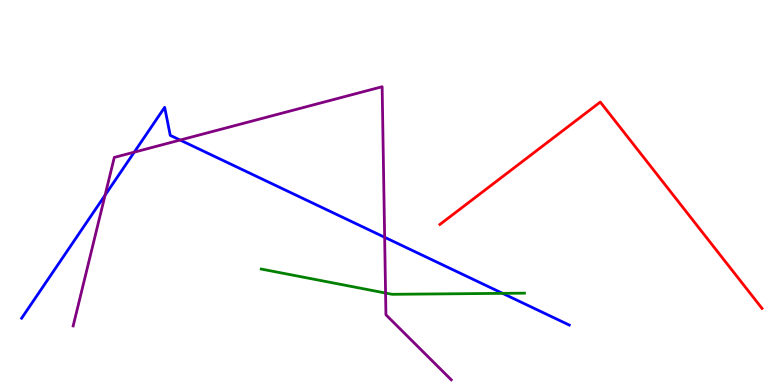[{'lines': ['blue', 'red'], 'intersections': []}, {'lines': ['green', 'red'], 'intersections': []}, {'lines': ['purple', 'red'], 'intersections': []}, {'lines': ['blue', 'green'], 'intersections': [{'x': 6.48, 'y': 2.38}]}, {'lines': ['blue', 'purple'], 'intersections': [{'x': 1.36, 'y': 4.93}, {'x': 1.73, 'y': 6.05}, {'x': 2.32, 'y': 6.36}, {'x': 4.96, 'y': 3.84}]}, {'lines': ['green', 'purple'], 'intersections': [{'x': 4.98, 'y': 2.39}]}]